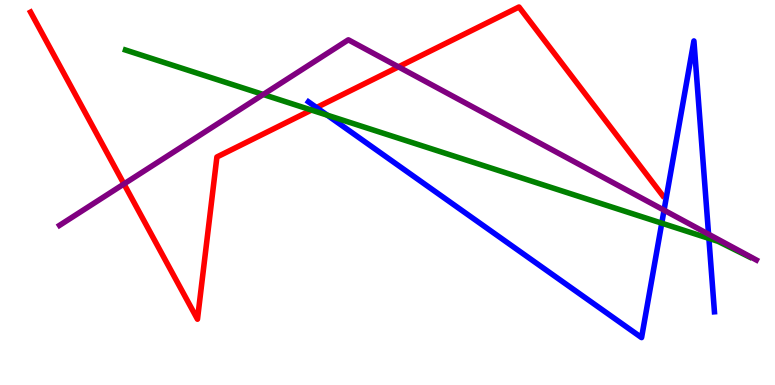[{'lines': ['blue', 'red'], 'intersections': [{'x': 4.08, 'y': 7.21}]}, {'lines': ['green', 'red'], 'intersections': [{'x': 4.02, 'y': 7.14}]}, {'lines': ['purple', 'red'], 'intersections': [{'x': 1.6, 'y': 5.22}, {'x': 5.14, 'y': 8.26}]}, {'lines': ['blue', 'green'], 'intersections': [{'x': 4.22, 'y': 7.01}, {'x': 8.54, 'y': 4.2}, {'x': 9.15, 'y': 3.81}]}, {'lines': ['blue', 'purple'], 'intersections': [{'x': 8.57, 'y': 4.54}, {'x': 9.14, 'y': 3.92}]}, {'lines': ['green', 'purple'], 'intersections': [{'x': 3.4, 'y': 7.55}]}]